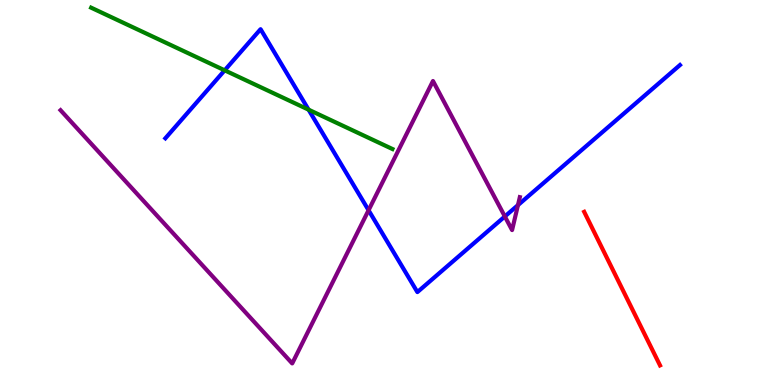[{'lines': ['blue', 'red'], 'intersections': []}, {'lines': ['green', 'red'], 'intersections': []}, {'lines': ['purple', 'red'], 'intersections': []}, {'lines': ['blue', 'green'], 'intersections': [{'x': 2.9, 'y': 8.17}, {'x': 3.98, 'y': 7.15}]}, {'lines': ['blue', 'purple'], 'intersections': [{'x': 4.76, 'y': 4.54}, {'x': 6.51, 'y': 4.38}, {'x': 6.68, 'y': 4.67}]}, {'lines': ['green', 'purple'], 'intersections': []}]